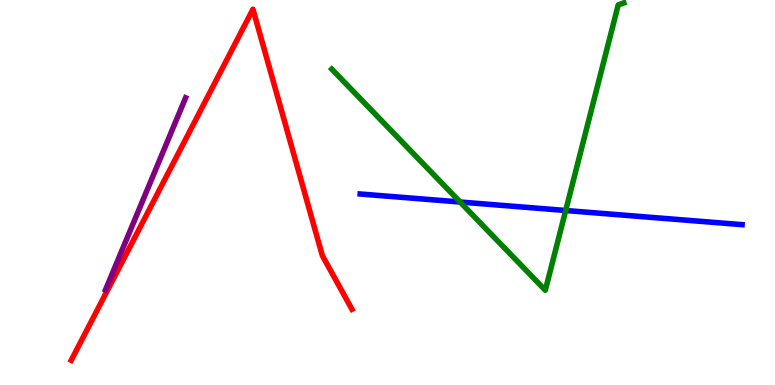[{'lines': ['blue', 'red'], 'intersections': []}, {'lines': ['green', 'red'], 'intersections': []}, {'lines': ['purple', 'red'], 'intersections': []}, {'lines': ['blue', 'green'], 'intersections': [{'x': 5.94, 'y': 4.75}, {'x': 7.3, 'y': 4.53}]}, {'lines': ['blue', 'purple'], 'intersections': []}, {'lines': ['green', 'purple'], 'intersections': []}]